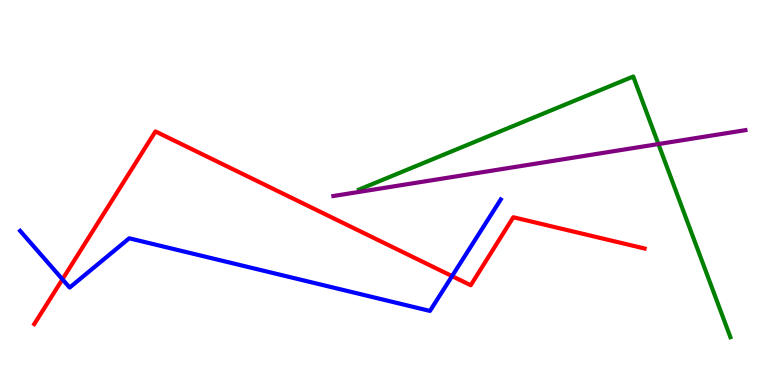[{'lines': ['blue', 'red'], 'intersections': [{'x': 0.806, 'y': 2.75}, {'x': 5.83, 'y': 2.83}]}, {'lines': ['green', 'red'], 'intersections': []}, {'lines': ['purple', 'red'], 'intersections': []}, {'lines': ['blue', 'green'], 'intersections': []}, {'lines': ['blue', 'purple'], 'intersections': []}, {'lines': ['green', 'purple'], 'intersections': [{'x': 8.5, 'y': 6.26}]}]